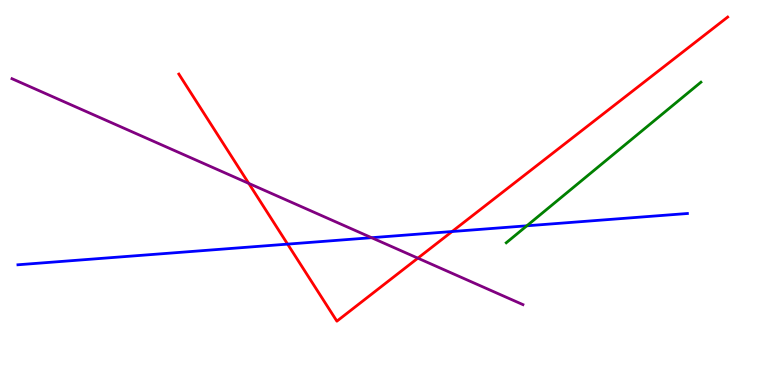[{'lines': ['blue', 'red'], 'intersections': [{'x': 3.71, 'y': 3.66}, {'x': 5.83, 'y': 3.99}]}, {'lines': ['green', 'red'], 'intersections': []}, {'lines': ['purple', 'red'], 'intersections': [{'x': 3.21, 'y': 5.24}, {'x': 5.39, 'y': 3.29}]}, {'lines': ['blue', 'green'], 'intersections': [{'x': 6.8, 'y': 4.14}]}, {'lines': ['blue', 'purple'], 'intersections': [{'x': 4.79, 'y': 3.83}]}, {'lines': ['green', 'purple'], 'intersections': []}]